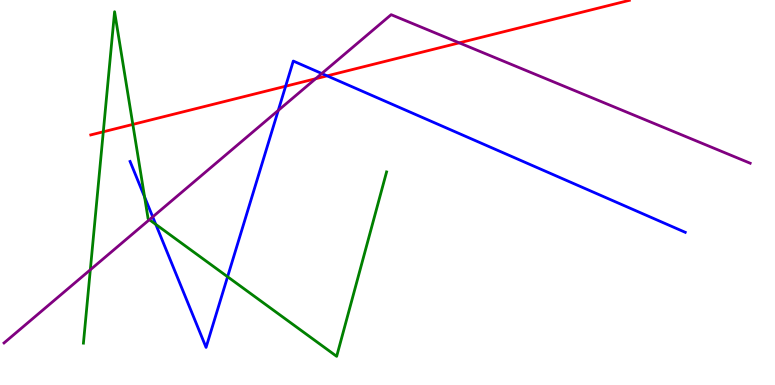[{'lines': ['blue', 'red'], 'intersections': [{'x': 3.69, 'y': 7.76}, {'x': 4.22, 'y': 8.03}]}, {'lines': ['green', 'red'], 'intersections': [{'x': 1.33, 'y': 6.58}, {'x': 1.71, 'y': 6.77}]}, {'lines': ['purple', 'red'], 'intersections': [{'x': 4.07, 'y': 7.95}, {'x': 5.93, 'y': 8.89}]}, {'lines': ['blue', 'green'], 'intersections': [{'x': 1.87, 'y': 4.89}, {'x': 2.01, 'y': 4.17}, {'x': 2.94, 'y': 2.81}]}, {'lines': ['blue', 'purple'], 'intersections': [{'x': 1.97, 'y': 4.37}, {'x': 3.59, 'y': 7.13}, {'x': 4.15, 'y': 8.09}]}, {'lines': ['green', 'purple'], 'intersections': [{'x': 1.17, 'y': 2.99}, {'x': 1.93, 'y': 4.29}]}]